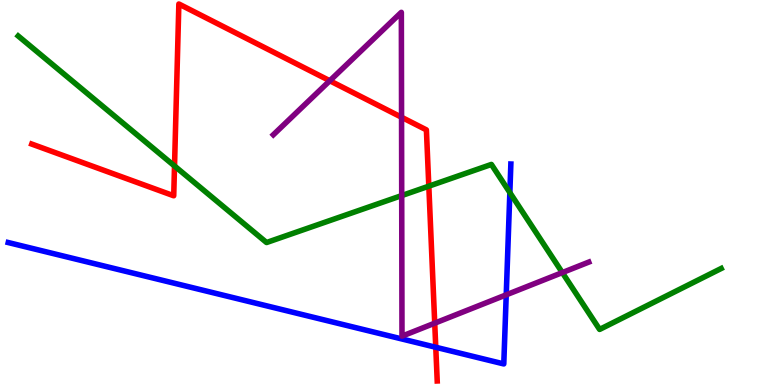[{'lines': ['blue', 'red'], 'intersections': [{'x': 5.62, 'y': 0.98}]}, {'lines': ['green', 'red'], 'intersections': [{'x': 2.25, 'y': 5.69}, {'x': 5.53, 'y': 5.16}]}, {'lines': ['purple', 'red'], 'intersections': [{'x': 4.26, 'y': 7.9}, {'x': 5.18, 'y': 6.95}, {'x': 5.61, 'y': 1.61}]}, {'lines': ['blue', 'green'], 'intersections': [{'x': 6.58, 'y': 5.0}]}, {'lines': ['blue', 'purple'], 'intersections': [{'x': 6.53, 'y': 2.34}]}, {'lines': ['green', 'purple'], 'intersections': [{'x': 5.18, 'y': 4.92}, {'x': 7.26, 'y': 2.92}]}]